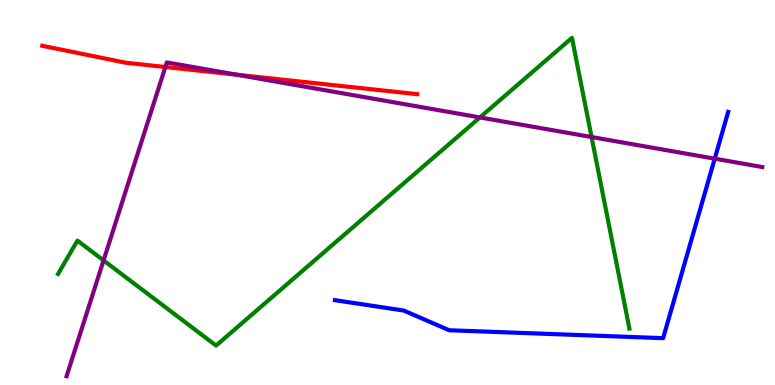[{'lines': ['blue', 'red'], 'intersections': []}, {'lines': ['green', 'red'], 'intersections': []}, {'lines': ['purple', 'red'], 'intersections': [{'x': 2.13, 'y': 8.26}, {'x': 3.06, 'y': 8.06}]}, {'lines': ['blue', 'green'], 'intersections': []}, {'lines': ['blue', 'purple'], 'intersections': [{'x': 9.22, 'y': 5.88}]}, {'lines': ['green', 'purple'], 'intersections': [{'x': 1.34, 'y': 3.24}, {'x': 6.19, 'y': 6.95}, {'x': 7.63, 'y': 6.44}]}]